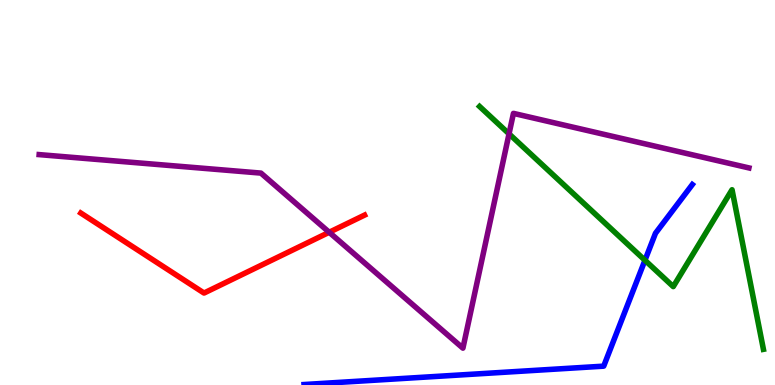[{'lines': ['blue', 'red'], 'intersections': []}, {'lines': ['green', 'red'], 'intersections': []}, {'lines': ['purple', 'red'], 'intersections': [{'x': 4.25, 'y': 3.97}]}, {'lines': ['blue', 'green'], 'intersections': [{'x': 8.32, 'y': 3.24}]}, {'lines': ['blue', 'purple'], 'intersections': []}, {'lines': ['green', 'purple'], 'intersections': [{'x': 6.57, 'y': 6.52}]}]